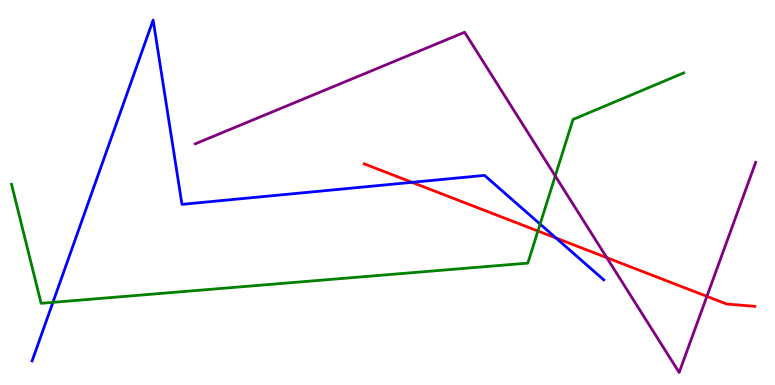[{'lines': ['blue', 'red'], 'intersections': [{'x': 5.32, 'y': 5.26}, {'x': 7.17, 'y': 3.82}]}, {'lines': ['green', 'red'], 'intersections': [{'x': 6.94, 'y': 4.0}]}, {'lines': ['purple', 'red'], 'intersections': [{'x': 7.83, 'y': 3.31}, {'x': 9.12, 'y': 2.3}]}, {'lines': ['blue', 'green'], 'intersections': [{'x': 0.683, 'y': 2.15}, {'x': 6.97, 'y': 4.18}]}, {'lines': ['blue', 'purple'], 'intersections': []}, {'lines': ['green', 'purple'], 'intersections': [{'x': 7.16, 'y': 5.43}]}]